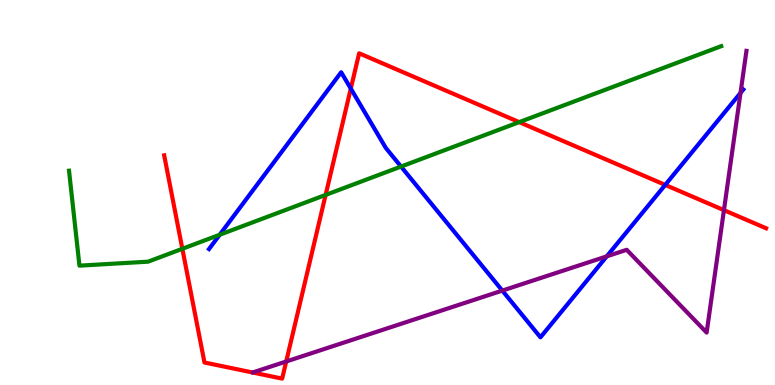[{'lines': ['blue', 'red'], 'intersections': [{'x': 4.53, 'y': 7.7}, {'x': 8.58, 'y': 5.2}]}, {'lines': ['green', 'red'], 'intersections': [{'x': 2.35, 'y': 3.54}, {'x': 4.2, 'y': 4.94}, {'x': 6.7, 'y': 6.83}]}, {'lines': ['purple', 'red'], 'intersections': [{'x': 3.69, 'y': 0.611}, {'x': 9.34, 'y': 4.54}]}, {'lines': ['blue', 'green'], 'intersections': [{'x': 2.83, 'y': 3.9}, {'x': 5.17, 'y': 5.67}]}, {'lines': ['blue', 'purple'], 'intersections': [{'x': 6.48, 'y': 2.45}, {'x': 7.83, 'y': 3.34}, {'x': 9.55, 'y': 7.59}]}, {'lines': ['green', 'purple'], 'intersections': []}]